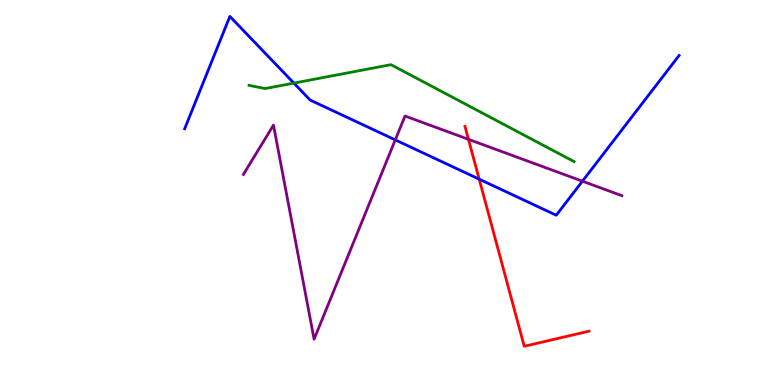[{'lines': ['blue', 'red'], 'intersections': [{'x': 6.18, 'y': 5.35}]}, {'lines': ['green', 'red'], 'intersections': []}, {'lines': ['purple', 'red'], 'intersections': [{'x': 6.04, 'y': 6.38}]}, {'lines': ['blue', 'green'], 'intersections': [{'x': 3.79, 'y': 7.84}]}, {'lines': ['blue', 'purple'], 'intersections': [{'x': 5.1, 'y': 6.37}, {'x': 7.52, 'y': 5.29}]}, {'lines': ['green', 'purple'], 'intersections': []}]